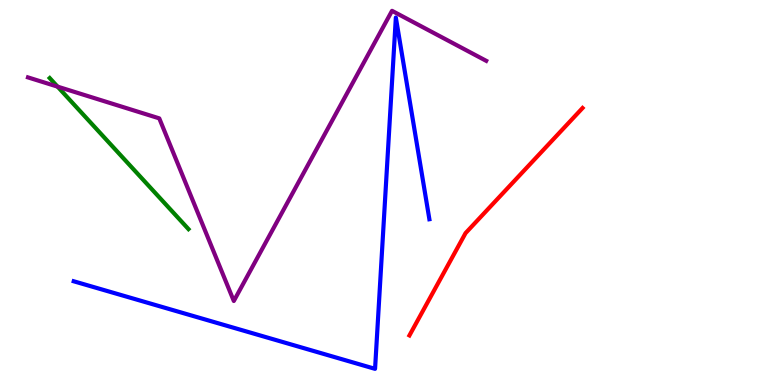[{'lines': ['blue', 'red'], 'intersections': []}, {'lines': ['green', 'red'], 'intersections': []}, {'lines': ['purple', 'red'], 'intersections': []}, {'lines': ['blue', 'green'], 'intersections': []}, {'lines': ['blue', 'purple'], 'intersections': []}, {'lines': ['green', 'purple'], 'intersections': [{'x': 0.743, 'y': 7.75}]}]